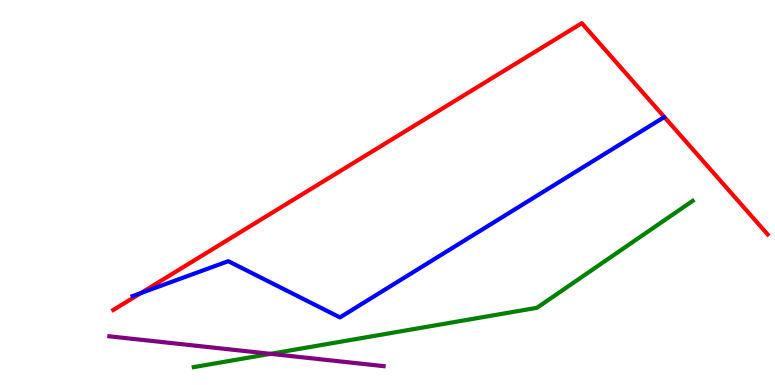[{'lines': ['blue', 'red'], 'intersections': [{'x': 1.82, 'y': 2.39}]}, {'lines': ['green', 'red'], 'intersections': []}, {'lines': ['purple', 'red'], 'intersections': []}, {'lines': ['blue', 'green'], 'intersections': []}, {'lines': ['blue', 'purple'], 'intersections': []}, {'lines': ['green', 'purple'], 'intersections': [{'x': 3.49, 'y': 0.809}]}]